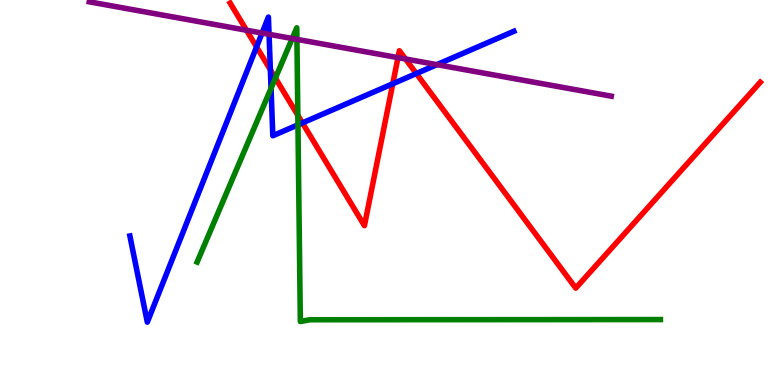[{'lines': ['blue', 'red'], 'intersections': [{'x': 3.31, 'y': 8.78}, {'x': 3.49, 'y': 8.19}, {'x': 3.9, 'y': 6.81}, {'x': 5.07, 'y': 7.82}, {'x': 5.37, 'y': 8.09}]}, {'lines': ['green', 'red'], 'intersections': [{'x': 3.55, 'y': 7.97}, {'x': 3.84, 'y': 7.01}]}, {'lines': ['purple', 'red'], 'intersections': [{'x': 3.18, 'y': 9.21}, {'x': 5.14, 'y': 8.5}, {'x': 5.23, 'y': 8.47}]}, {'lines': ['blue', 'green'], 'intersections': [{'x': 3.5, 'y': 7.71}, {'x': 3.84, 'y': 6.76}]}, {'lines': ['blue', 'purple'], 'intersections': [{'x': 3.38, 'y': 9.14}, {'x': 3.47, 'y': 9.11}, {'x': 5.64, 'y': 8.32}]}, {'lines': ['green', 'purple'], 'intersections': [{'x': 3.77, 'y': 9.0}, {'x': 3.83, 'y': 8.98}]}]